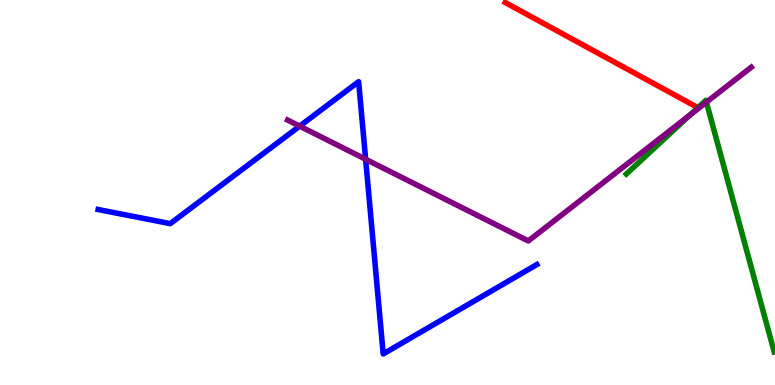[{'lines': ['blue', 'red'], 'intersections': []}, {'lines': ['green', 'red'], 'intersections': []}, {'lines': ['purple', 'red'], 'intersections': []}, {'lines': ['blue', 'green'], 'intersections': []}, {'lines': ['blue', 'purple'], 'intersections': [{'x': 3.87, 'y': 6.72}, {'x': 4.72, 'y': 5.86}]}, {'lines': ['green', 'purple'], 'intersections': [{'x': 8.91, 'y': 7.02}, {'x': 9.11, 'y': 7.35}]}]